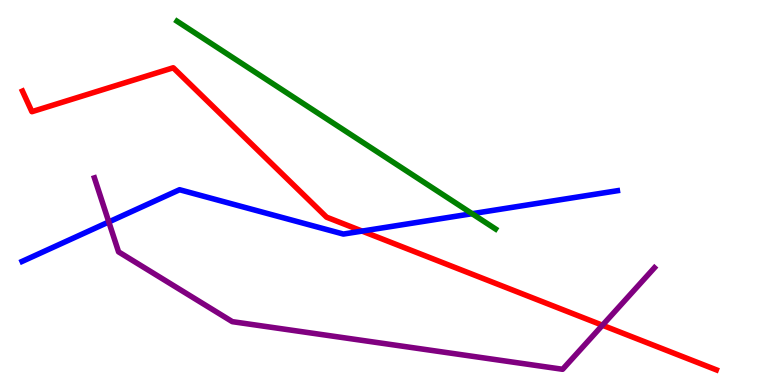[{'lines': ['blue', 'red'], 'intersections': [{'x': 4.67, 'y': 4.0}]}, {'lines': ['green', 'red'], 'intersections': []}, {'lines': ['purple', 'red'], 'intersections': [{'x': 7.77, 'y': 1.55}]}, {'lines': ['blue', 'green'], 'intersections': [{'x': 6.09, 'y': 4.45}]}, {'lines': ['blue', 'purple'], 'intersections': [{'x': 1.4, 'y': 4.24}]}, {'lines': ['green', 'purple'], 'intersections': []}]